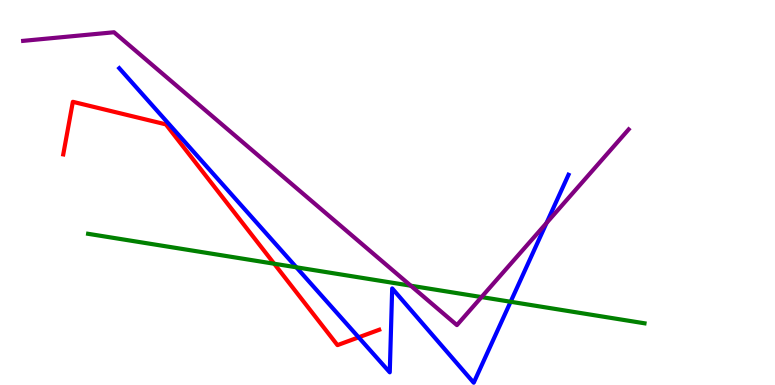[{'lines': ['blue', 'red'], 'intersections': [{'x': 4.63, 'y': 1.24}]}, {'lines': ['green', 'red'], 'intersections': [{'x': 3.54, 'y': 3.15}]}, {'lines': ['purple', 'red'], 'intersections': []}, {'lines': ['blue', 'green'], 'intersections': [{'x': 3.82, 'y': 3.06}, {'x': 6.59, 'y': 2.16}]}, {'lines': ['blue', 'purple'], 'intersections': [{'x': 7.05, 'y': 4.21}]}, {'lines': ['green', 'purple'], 'intersections': [{'x': 5.3, 'y': 2.58}, {'x': 6.21, 'y': 2.28}]}]